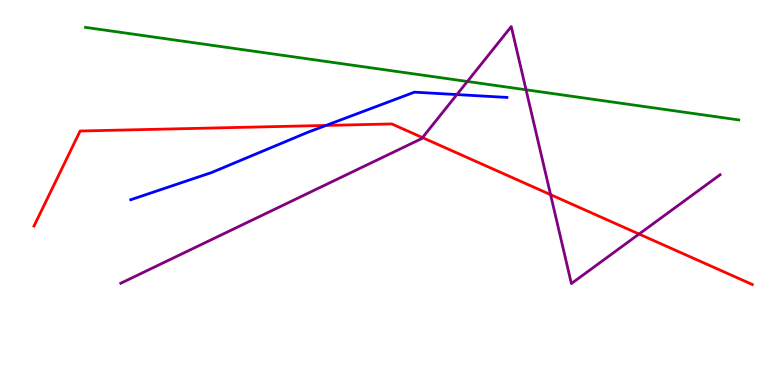[{'lines': ['blue', 'red'], 'intersections': [{'x': 4.21, 'y': 6.74}]}, {'lines': ['green', 'red'], 'intersections': []}, {'lines': ['purple', 'red'], 'intersections': [{'x': 5.45, 'y': 6.43}, {'x': 7.1, 'y': 4.94}, {'x': 8.25, 'y': 3.92}]}, {'lines': ['blue', 'green'], 'intersections': []}, {'lines': ['blue', 'purple'], 'intersections': [{'x': 5.9, 'y': 7.54}]}, {'lines': ['green', 'purple'], 'intersections': [{'x': 6.03, 'y': 7.88}, {'x': 6.79, 'y': 7.67}]}]